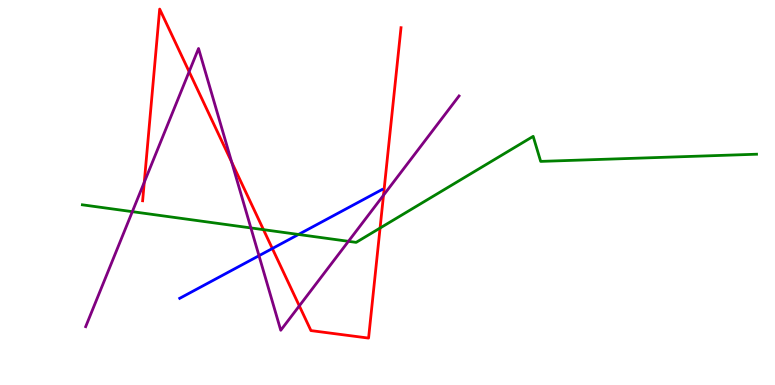[{'lines': ['blue', 'red'], 'intersections': [{'x': 3.51, 'y': 3.54}]}, {'lines': ['green', 'red'], 'intersections': [{'x': 3.4, 'y': 4.03}, {'x': 4.9, 'y': 4.08}]}, {'lines': ['purple', 'red'], 'intersections': [{'x': 1.86, 'y': 5.27}, {'x': 2.44, 'y': 8.14}, {'x': 2.99, 'y': 5.79}, {'x': 3.86, 'y': 2.06}, {'x': 4.95, 'y': 4.93}]}, {'lines': ['blue', 'green'], 'intersections': [{'x': 3.85, 'y': 3.91}]}, {'lines': ['blue', 'purple'], 'intersections': [{'x': 3.34, 'y': 3.36}]}, {'lines': ['green', 'purple'], 'intersections': [{'x': 1.71, 'y': 4.5}, {'x': 3.24, 'y': 4.08}, {'x': 4.5, 'y': 3.73}]}]